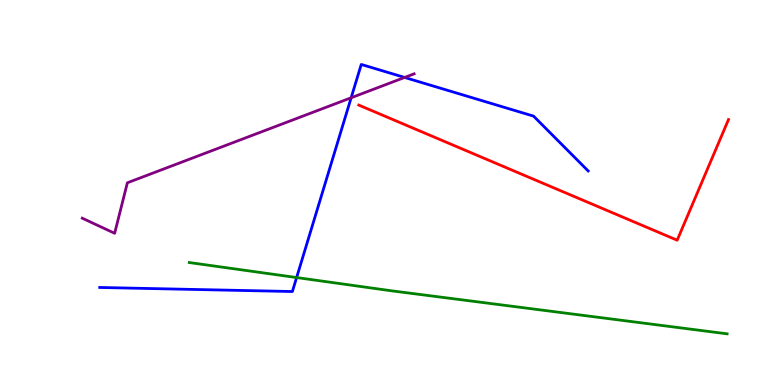[{'lines': ['blue', 'red'], 'intersections': []}, {'lines': ['green', 'red'], 'intersections': []}, {'lines': ['purple', 'red'], 'intersections': []}, {'lines': ['blue', 'green'], 'intersections': [{'x': 3.83, 'y': 2.79}]}, {'lines': ['blue', 'purple'], 'intersections': [{'x': 4.53, 'y': 7.46}, {'x': 5.22, 'y': 7.99}]}, {'lines': ['green', 'purple'], 'intersections': []}]